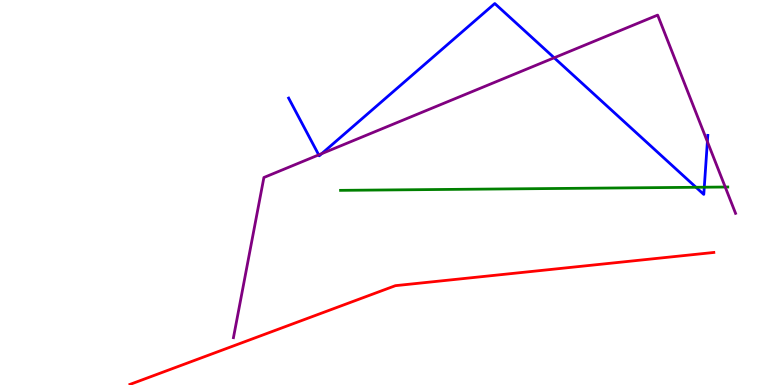[{'lines': ['blue', 'red'], 'intersections': []}, {'lines': ['green', 'red'], 'intersections': []}, {'lines': ['purple', 'red'], 'intersections': []}, {'lines': ['blue', 'green'], 'intersections': [{'x': 8.98, 'y': 5.14}, {'x': 9.09, 'y': 5.14}]}, {'lines': ['blue', 'purple'], 'intersections': [{'x': 4.11, 'y': 5.98}, {'x': 4.15, 'y': 6.01}, {'x': 7.15, 'y': 8.5}, {'x': 9.13, 'y': 6.32}]}, {'lines': ['green', 'purple'], 'intersections': [{'x': 9.36, 'y': 5.14}]}]